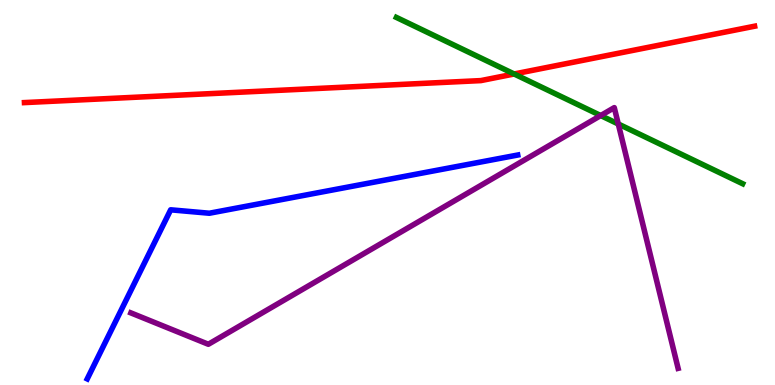[{'lines': ['blue', 'red'], 'intersections': []}, {'lines': ['green', 'red'], 'intersections': [{'x': 6.63, 'y': 8.08}]}, {'lines': ['purple', 'red'], 'intersections': []}, {'lines': ['blue', 'green'], 'intersections': []}, {'lines': ['blue', 'purple'], 'intersections': []}, {'lines': ['green', 'purple'], 'intersections': [{'x': 7.75, 'y': 7.0}, {'x': 7.98, 'y': 6.78}]}]